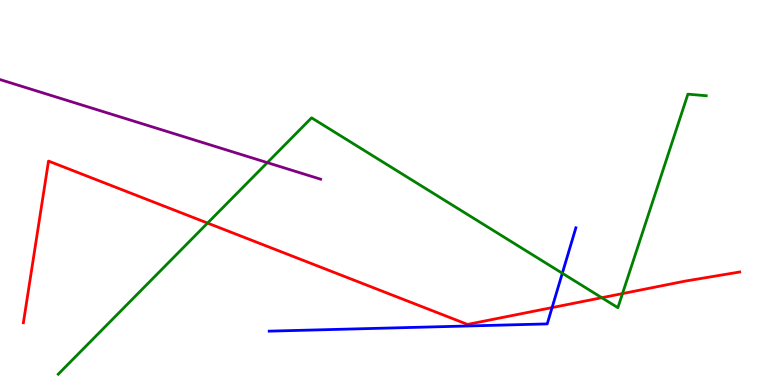[{'lines': ['blue', 'red'], 'intersections': [{'x': 7.12, 'y': 2.01}]}, {'lines': ['green', 'red'], 'intersections': [{'x': 2.68, 'y': 4.21}, {'x': 7.76, 'y': 2.27}, {'x': 8.03, 'y': 2.37}]}, {'lines': ['purple', 'red'], 'intersections': []}, {'lines': ['blue', 'green'], 'intersections': [{'x': 7.26, 'y': 2.9}]}, {'lines': ['blue', 'purple'], 'intersections': []}, {'lines': ['green', 'purple'], 'intersections': [{'x': 3.45, 'y': 5.78}]}]